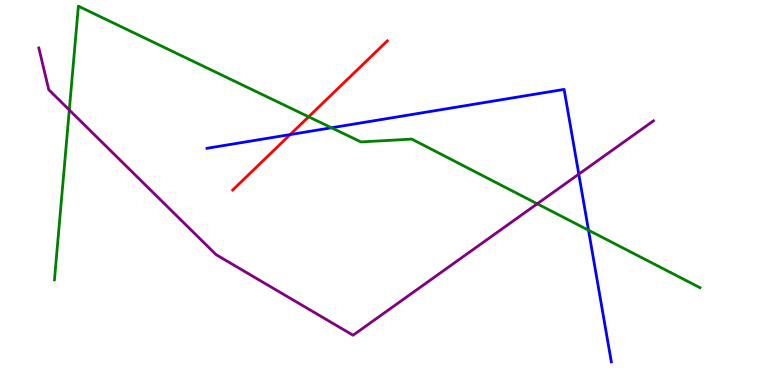[{'lines': ['blue', 'red'], 'intersections': [{'x': 3.74, 'y': 6.5}]}, {'lines': ['green', 'red'], 'intersections': [{'x': 3.98, 'y': 6.97}]}, {'lines': ['purple', 'red'], 'intersections': []}, {'lines': ['blue', 'green'], 'intersections': [{'x': 4.28, 'y': 6.68}, {'x': 7.59, 'y': 4.02}]}, {'lines': ['blue', 'purple'], 'intersections': [{'x': 7.47, 'y': 5.48}]}, {'lines': ['green', 'purple'], 'intersections': [{'x': 0.894, 'y': 7.14}, {'x': 6.93, 'y': 4.71}]}]